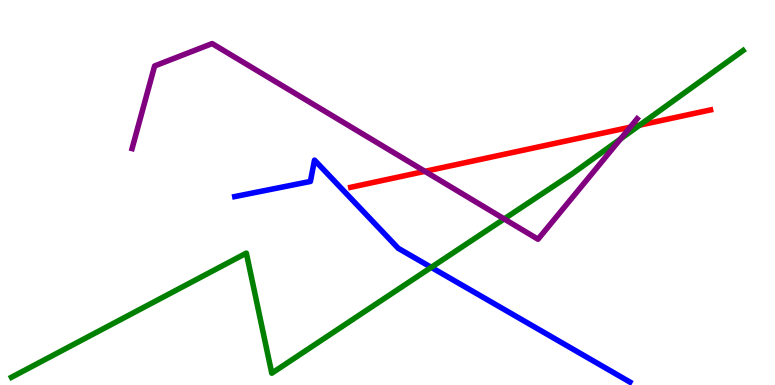[{'lines': ['blue', 'red'], 'intersections': []}, {'lines': ['green', 'red'], 'intersections': [{'x': 8.25, 'y': 6.75}]}, {'lines': ['purple', 'red'], 'intersections': [{'x': 5.48, 'y': 5.55}, {'x': 8.13, 'y': 6.7}]}, {'lines': ['blue', 'green'], 'intersections': [{'x': 5.56, 'y': 3.06}]}, {'lines': ['blue', 'purple'], 'intersections': []}, {'lines': ['green', 'purple'], 'intersections': [{'x': 6.51, 'y': 4.31}, {'x': 8.01, 'y': 6.39}]}]